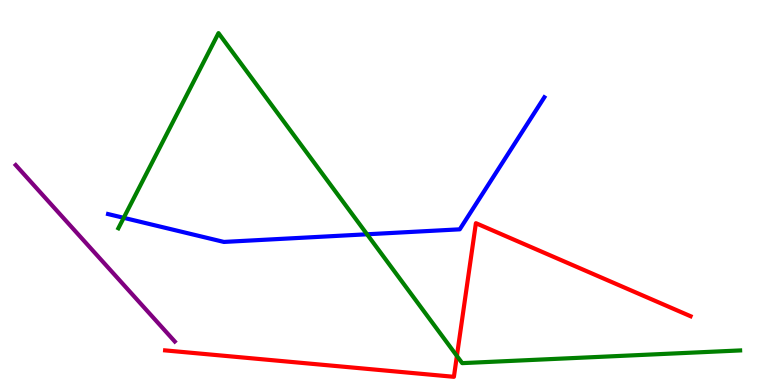[{'lines': ['blue', 'red'], 'intersections': []}, {'lines': ['green', 'red'], 'intersections': [{'x': 5.9, 'y': 0.755}]}, {'lines': ['purple', 'red'], 'intersections': []}, {'lines': ['blue', 'green'], 'intersections': [{'x': 1.6, 'y': 4.34}, {'x': 4.74, 'y': 3.91}]}, {'lines': ['blue', 'purple'], 'intersections': []}, {'lines': ['green', 'purple'], 'intersections': []}]